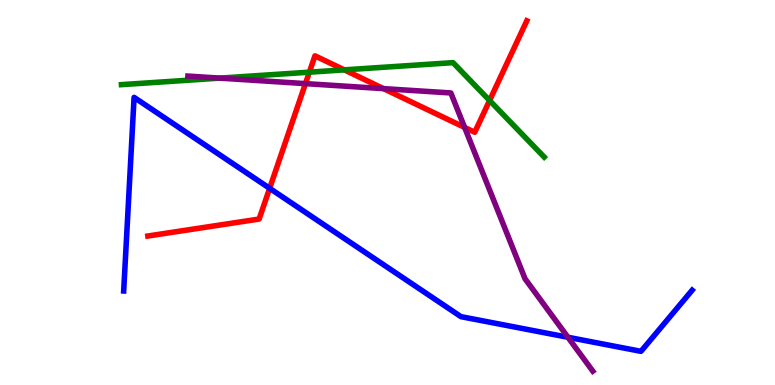[{'lines': ['blue', 'red'], 'intersections': [{'x': 3.48, 'y': 5.11}]}, {'lines': ['green', 'red'], 'intersections': [{'x': 3.99, 'y': 8.13}, {'x': 4.44, 'y': 8.19}, {'x': 6.32, 'y': 7.39}]}, {'lines': ['purple', 'red'], 'intersections': [{'x': 3.94, 'y': 7.83}, {'x': 4.95, 'y': 7.7}, {'x': 6.0, 'y': 6.69}]}, {'lines': ['blue', 'green'], 'intersections': []}, {'lines': ['blue', 'purple'], 'intersections': [{'x': 7.33, 'y': 1.24}]}, {'lines': ['green', 'purple'], 'intersections': [{'x': 2.84, 'y': 7.97}]}]